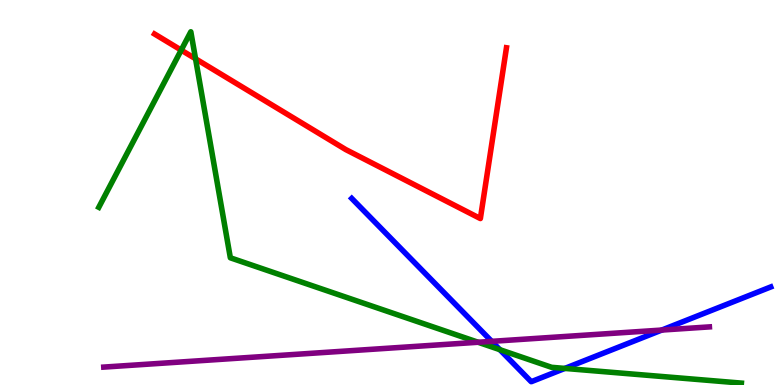[{'lines': ['blue', 'red'], 'intersections': []}, {'lines': ['green', 'red'], 'intersections': [{'x': 2.34, 'y': 8.7}, {'x': 2.52, 'y': 8.47}]}, {'lines': ['purple', 'red'], 'intersections': []}, {'lines': ['blue', 'green'], 'intersections': [{'x': 6.45, 'y': 0.918}, {'x': 7.29, 'y': 0.431}]}, {'lines': ['blue', 'purple'], 'intersections': [{'x': 6.34, 'y': 1.13}, {'x': 8.54, 'y': 1.43}]}, {'lines': ['green', 'purple'], 'intersections': [{'x': 6.17, 'y': 1.11}]}]